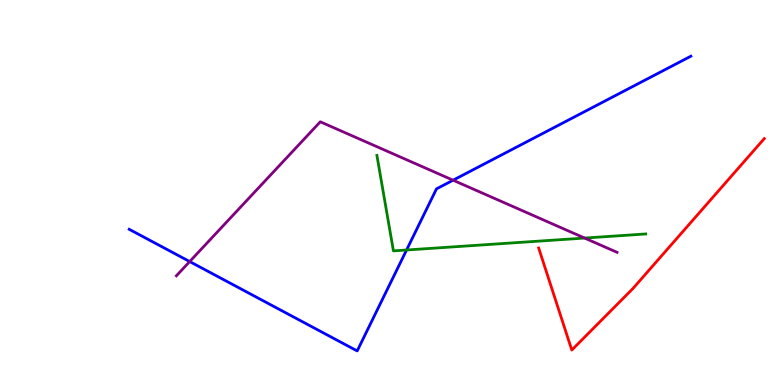[{'lines': ['blue', 'red'], 'intersections': []}, {'lines': ['green', 'red'], 'intersections': []}, {'lines': ['purple', 'red'], 'intersections': []}, {'lines': ['blue', 'green'], 'intersections': [{'x': 5.25, 'y': 3.51}]}, {'lines': ['blue', 'purple'], 'intersections': [{'x': 2.45, 'y': 3.21}, {'x': 5.85, 'y': 5.32}]}, {'lines': ['green', 'purple'], 'intersections': [{'x': 7.54, 'y': 3.82}]}]